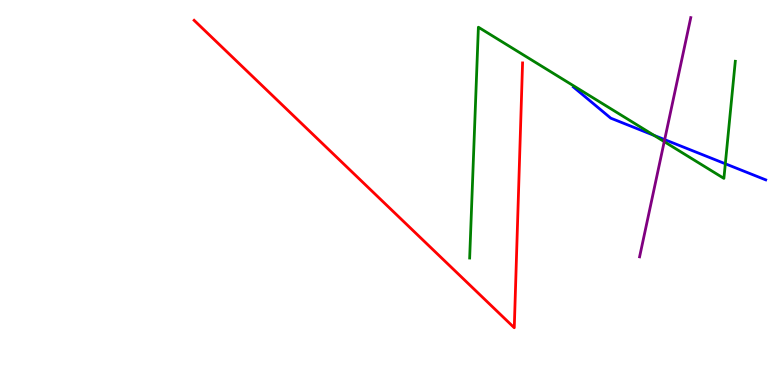[{'lines': ['blue', 'red'], 'intersections': []}, {'lines': ['green', 'red'], 'intersections': []}, {'lines': ['purple', 'red'], 'intersections': []}, {'lines': ['blue', 'green'], 'intersections': [{'x': 8.44, 'y': 6.48}, {'x': 9.36, 'y': 5.75}]}, {'lines': ['blue', 'purple'], 'intersections': [{'x': 8.58, 'y': 6.37}]}, {'lines': ['green', 'purple'], 'intersections': [{'x': 8.57, 'y': 6.32}]}]